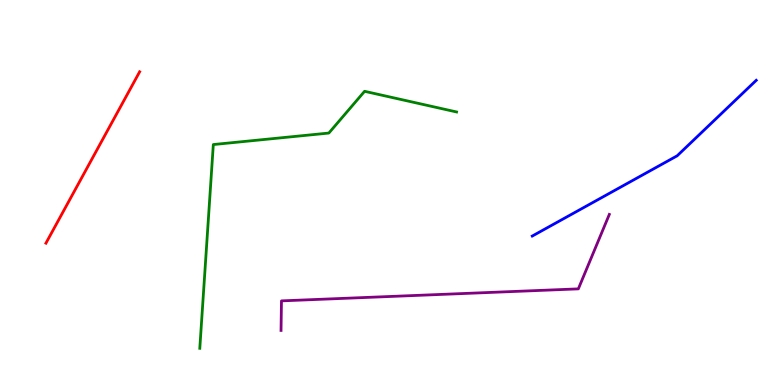[{'lines': ['blue', 'red'], 'intersections': []}, {'lines': ['green', 'red'], 'intersections': []}, {'lines': ['purple', 'red'], 'intersections': []}, {'lines': ['blue', 'green'], 'intersections': []}, {'lines': ['blue', 'purple'], 'intersections': []}, {'lines': ['green', 'purple'], 'intersections': []}]